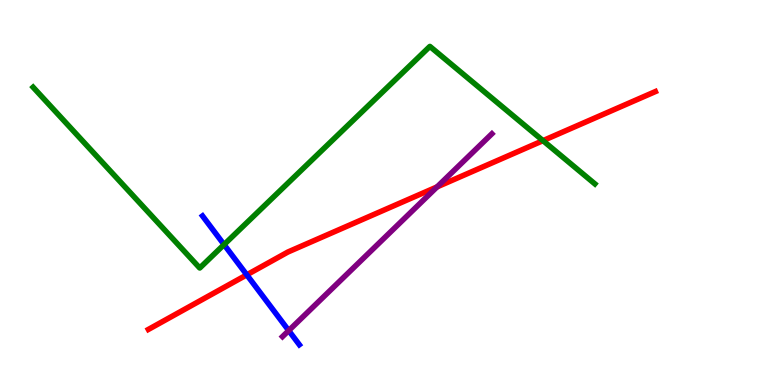[{'lines': ['blue', 'red'], 'intersections': [{'x': 3.18, 'y': 2.86}]}, {'lines': ['green', 'red'], 'intersections': [{'x': 7.01, 'y': 6.35}]}, {'lines': ['purple', 'red'], 'intersections': [{'x': 5.64, 'y': 5.15}]}, {'lines': ['blue', 'green'], 'intersections': [{'x': 2.89, 'y': 3.65}]}, {'lines': ['blue', 'purple'], 'intersections': [{'x': 3.73, 'y': 1.41}]}, {'lines': ['green', 'purple'], 'intersections': []}]